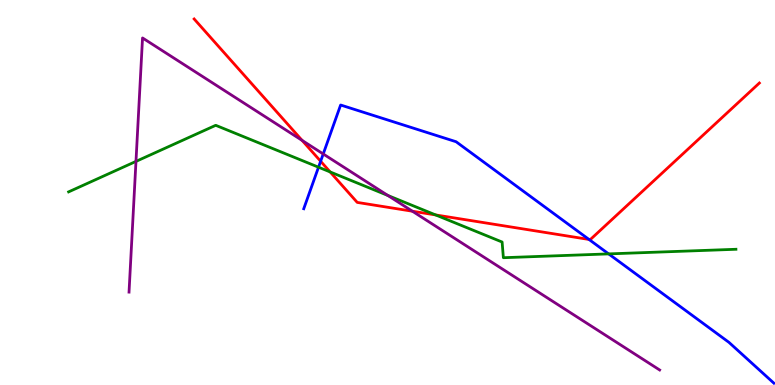[{'lines': ['blue', 'red'], 'intersections': [{'x': 4.14, 'y': 5.81}, {'x': 7.6, 'y': 3.78}]}, {'lines': ['green', 'red'], 'intersections': [{'x': 4.26, 'y': 5.53}, {'x': 5.62, 'y': 4.42}]}, {'lines': ['purple', 'red'], 'intersections': [{'x': 3.9, 'y': 6.35}, {'x': 5.32, 'y': 4.51}]}, {'lines': ['blue', 'green'], 'intersections': [{'x': 4.11, 'y': 5.66}, {'x': 7.85, 'y': 3.41}]}, {'lines': ['blue', 'purple'], 'intersections': [{'x': 4.17, 'y': 6.0}]}, {'lines': ['green', 'purple'], 'intersections': [{'x': 1.75, 'y': 5.81}, {'x': 5.0, 'y': 4.92}]}]